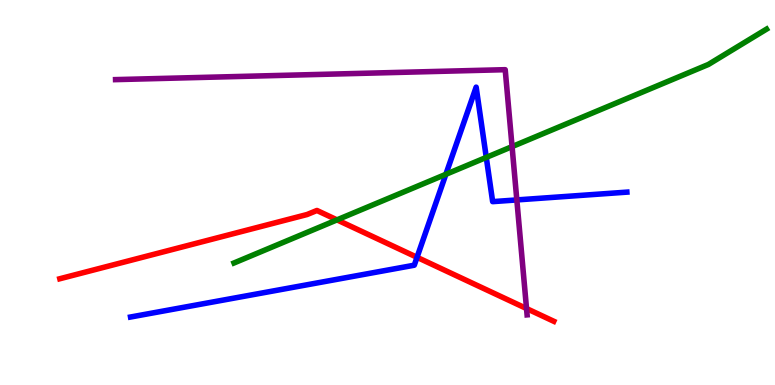[{'lines': ['blue', 'red'], 'intersections': [{'x': 5.38, 'y': 3.32}]}, {'lines': ['green', 'red'], 'intersections': [{'x': 4.35, 'y': 4.29}]}, {'lines': ['purple', 'red'], 'intersections': [{'x': 6.79, 'y': 1.99}]}, {'lines': ['blue', 'green'], 'intersections': [{'x': 5.75, 'y': 5.47}, {'x': 6.27, 'y': 5.91}]}, {'lines': ['blue', 'purple'], 'intersections': [{'x': 6.67, 'y': 4.81}]}, {'lines': ['green', 'purple'], 'intersections': [{'x': 6.61, 'y': 6.19}]}]